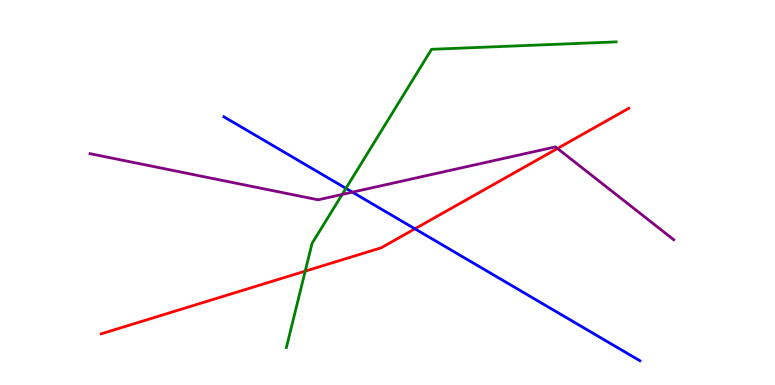[{'lines': ['blue', 'red'], 'intersections': [{'x': 5.35, 'y': 4.06}]}, {'lines': ['green', 'red'], 'intersections': [{'x': 3.94, 'y': 2.96}]}, {'lines': ['purple', 'red'], 'intersections': [{'x': 7.19, 'y': 6.14}]}, {'lines': ['blue', 'green'], 'intersections': [{'x': 4.46, 'y': 5.11}]}, {'lines': ['blue', 'purple'], 'intersections': [{'x': 4.55, 'y': 5.01}]}, {'lines': ['green', 'purple'], 'intersections': [{'x': 4.42, 'y': 4.95}]}]